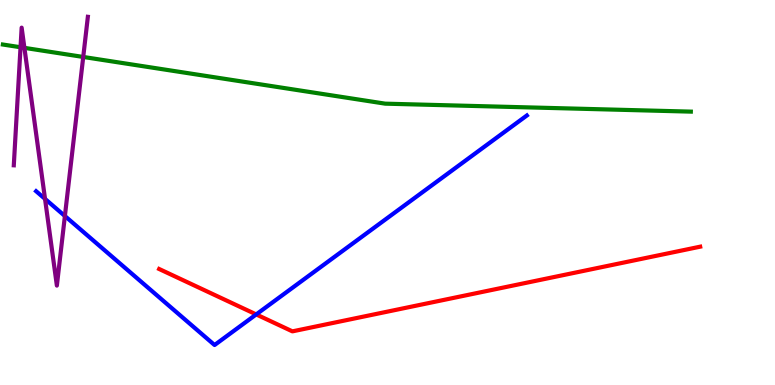[{'lines': ['blue', 'red'], 'intersections': [{'x': 3.31, 'y': 1.83}]}, {'lines': ['green', 'red'], 'intersections': []}, {'lines': ['purple', 'red'], 'intersections': []}, {'lines': ['blue', 'green'], 'intersections': []}, {'lines': ['blue', 'purple'], 'intersections': [{'x': 0.581, 'y': 4.83}, {'x': 0.837, 'y': 4.39}]}, {'lines': ['green', 'purple'], 'intersections': [{'x': 0.265, 'y': 8.77}, {'x': 0.315, 'y': 8.76}, {'x': 1.07, 'y': 8.52}]}]